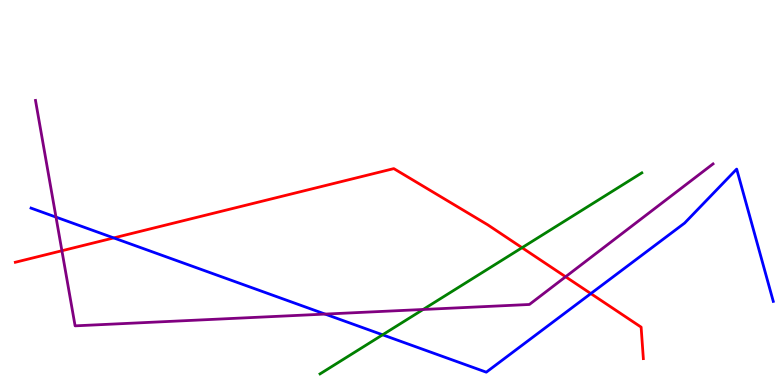[{'lines': ['blue', 'red'], 'intersections': [{'x': 1.47, 'y': 3.82}, {'x': 7.62, 'y': 2.37}]}, {'lines': ['green', 'red'], 'intersections': [{'x': 6.74, 'y': 3.57}]}, {'lines': ['purple', 'red'], 'intersections': [{'x': 0.799, 'y': 3.49}, {'x': 7.3, 'y': 2.81}]}, {'lines': ['blue', 'green'], 'intersections': [{'x': 4.94, 'y': 1.3}]}, {'lines': ['blue', 'purple'], 'intersections': [{'x': 0.723, 'y': 4.36}, {'x': 4.19, 'y': 1.84}]}, {'lines': ['green', 'purple'], 'intersections': [{'x': 5.46, 'y': 1.96}]}]